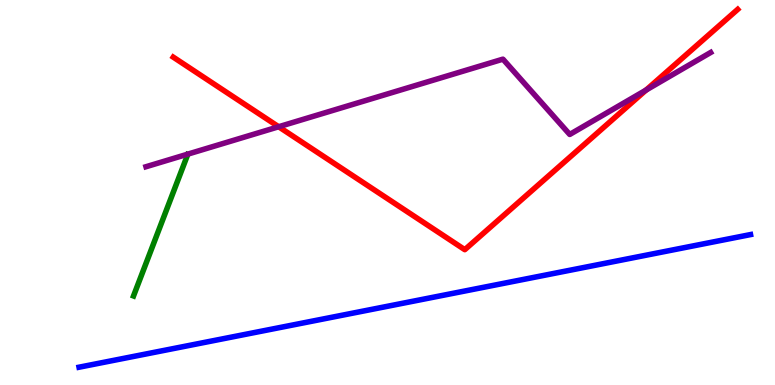[{'lines': ['blue', 'red'], 'intersections': []}, {'lines': ['green', 'red'], 'intersections': []}, {'lines': ['purple', 'red'], 'intersections': [{'x': 3.6, 'y': 6.71}, {'x': 8.34, 'y': 7.66}]}, {'lines': ['blue', 'green'], 'intersections': []}, {'lines': ['blue', 'purple'], 'intersections': []}, {'lines': ['green', 'purple'], 'intersections': []}]